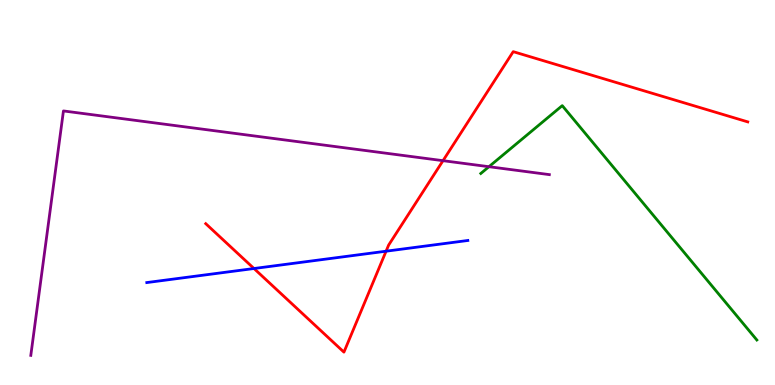[{'lines': ['blue', 'red'], 'intersections': [{'x': 3.28, 'y': 3.03}, {'x': 4.98, 'y': 3.48}]}, {'lines': ['green', 'red'], 'intersections': []}, {'lines': ['purple', 'red'], 'intersections': [{'x': 5.72, 'y': 5.83}]}, {'lines': ['blue', 'green'], 'intersections': []}, {'lines': ['blue', 'purple'], 'intersections': []}, {'lines': ['green', 'purple'], 'intersections': [{'x': 6.31, 'y': 5.67}]}]